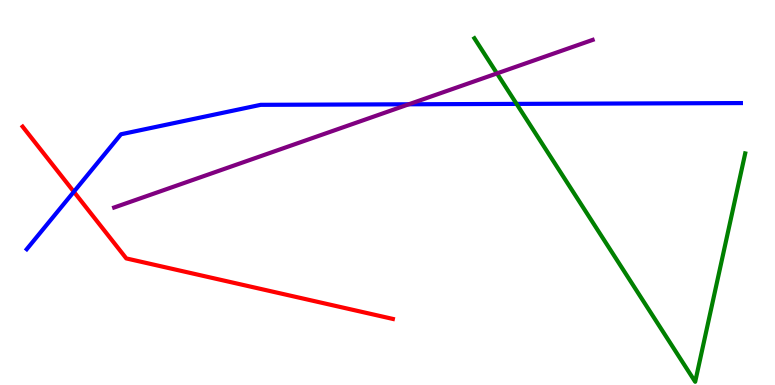[{'lines': ['blue', 'red'], 'intersections': [{'x': 0.953, 'y': 5.02}]}, {'lines': ['green', 'red'], 'intersections': []}, {'lines': ['purple', 'red'], 'intersections': []}, {'lines': ['blue', 'green'], 'intersections': [{'x': 6.67, 'y': 7.3}]}, {'lines': ['blue', 'purple'], 'intersections': [{'x': 5.28, 'y': 7.29}]}, {'lines': ['green', 'purple'], 'intersections': [{'x': 6.41, 'y': 8.09}]}]